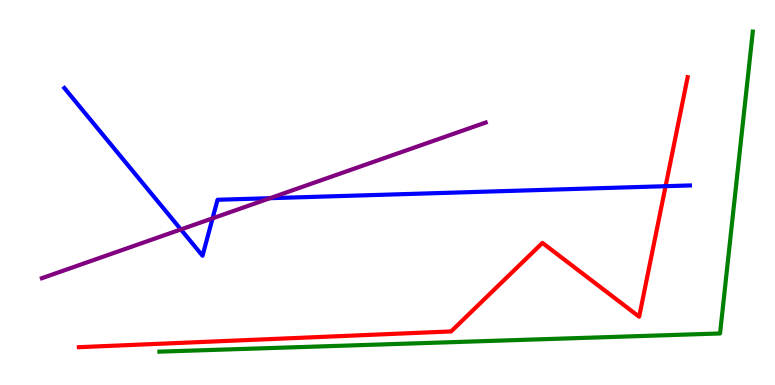[{'lines': ['blue', 'red'], 'intersections': [{'x': 8.59, 'y': 5.16}]}, {'lines': ['green', 'red'], 'intersections': []}, {'lines': ['purple', 'red'], 'intersections': []}, {'lines': ['blue', 'green'], 'intersections': []}, {'lines': ['blue', 'purple'], 'intersections': [{'x': 2.33, 'y': 4.04}, {'x': 2.74, 'y': 4.33}, {'x': 3.48, 'y': 4.85}]}, {'lines': ['green', 'purple'], 'intersections': []}]